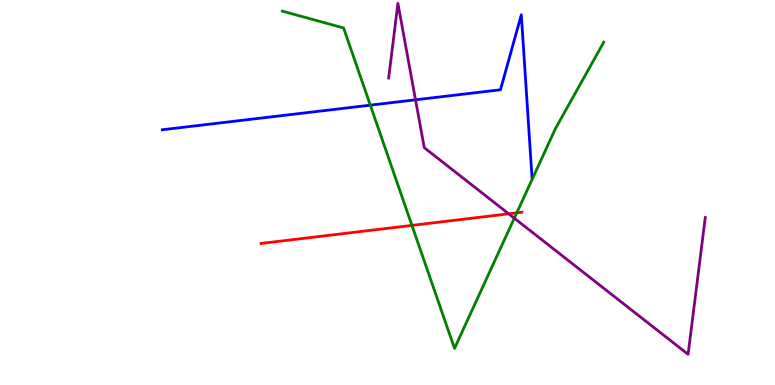[{'lines': ['blue', 'red'], 'intersections': []}, {'lines': ['green', 'red'], 'intersections': [{'x': 5.32, 'y': 4.15}, {'x': 6.67, 'y': 4.47}]}, {'lines': ['purple', 'red'], 'intersections': [{'x': 6.56, 'y': 4.45}]}, {'lines': ['blue', 'green'], 'intersections': [{'x': 4.78, 'y': 7.27}]}, {'lines': ['blue', 'purple'], 'intersections': [{'x': 5.36, 'y': 7.41}]}, {'lines': ['green', 'purple'], 'intersections': [{'x': 6.64, 'y': 4.33}]}]